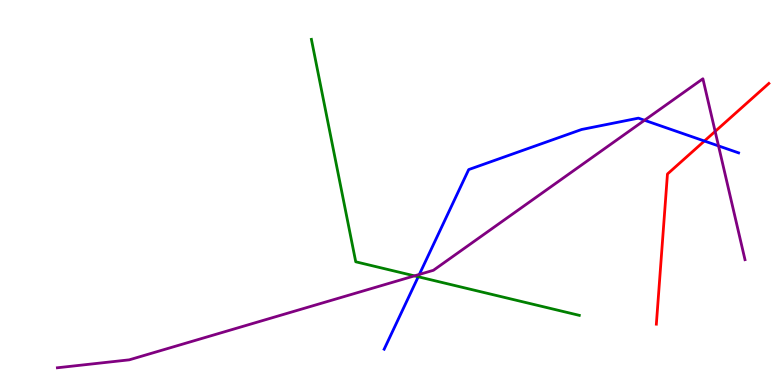[{'lines': ['blue', 'red'], 'intersections': [{'x': 9.09, 'y': 6.34}]}, {'lines': ['green', 'red'], 'intersections': []}, {'lines': ['purple', 'red'], 'intersections': [{'x': 9.23, 'y': 6.59}]}, {'lines': ['blue', 'green'], 'intersections': [{'x': 5.4, 'y': 2.81}]}, {'lines': ['blue', 'purple'], 'intersections': [{'x': 5.41, 'y': 2.87}, {'x': 8.32, 'y': 6.88}, {'x': 9.27, 'y': 6.21}]}, {'lines': ['green', 'purple'], 'intersections': [{'x': 5.35, 'y': 2.83}]}]